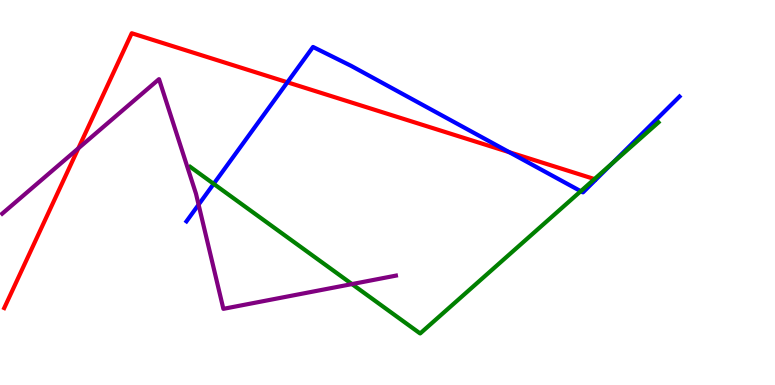[{'lines': ['blue', 'red'], 'intersections': [{'x': 3.71, 'y': 7.86}, {'x': 6.57, 'y': 6.05}]}, {'lines': ['green', 'red'], 'intersections': [{'x': 7.67, 'y': 5.35}]}, {'lines': ['purple', 'red'], 'intersections': [{'x': 1.01, 'y': 6.15}]}, {'lines': ['blue', 'green'], 'intersections': [{'x': 2.76, 'y': 5.22}, {'x': 7.49, 'y': 5.03}, {'x': 7.9, 'y': 5.76}]}, {'lines': ['blue', 'purple'], 'intersections': [{'x': 2.56, 'y': 4.68}]}, {'lines': ['green', 'purple'], 'intersections': [{'x': 4.54, 'y': 2.62}]}]